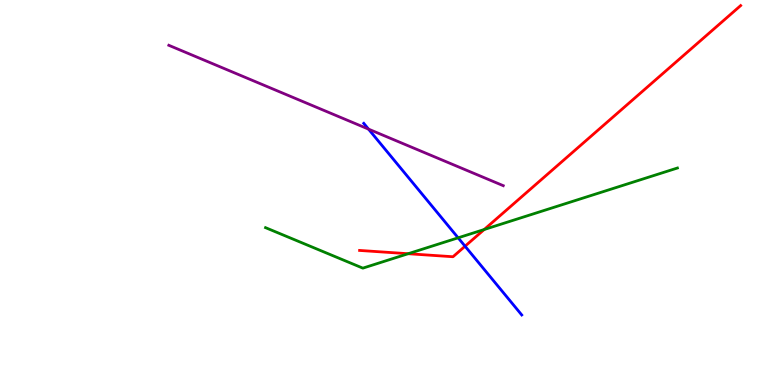[{'lines': ['blue', 'red'], 'intersections': [{'x': 6.0, 'y': 3.6}]}, {'lines': ['green', 'red'], 'intersections': [{'x': 5.27, 'y': 3.41}, {'x': 6.25, 'y': 4.04}]}, {'lines': ['purple', 'red'], 'intersections': []}, {'lines': ['blue', 'green'], 'intersections': [{'x': 5.91, 'y': 3.82}]}, {'lines': ['blue', 'purple'], 'intersections': [{'x': 4.76, 'y': 6.65}]}, {'lines': ['green', 'purple'], 'intersections': []}]